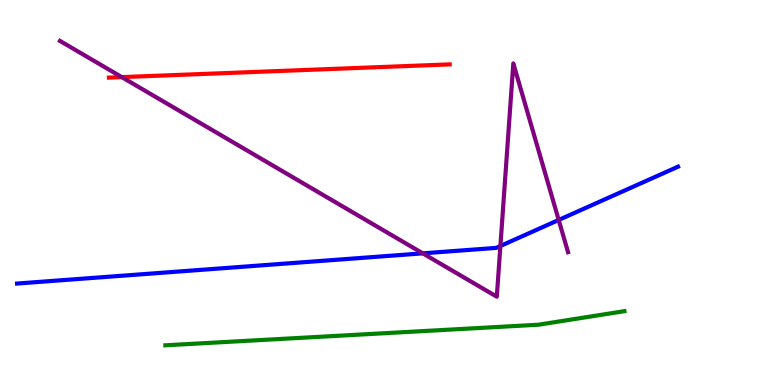[{'lines': ['blue', 'red'], 'intersections': []}, {'lines': ['green', 'red'], 'intersections': []}, {'lines': ['purple', 'red'], 'intersections': [{'x': 1.57, 'y': 8.0}]}, {'lines': ['blue', 'green'], 'intersections': []}, {'lines': ['blue', 'purple'], 'intersections': [{'x': 5.46, 'y': 3.42}, {'x': 6.46, 'y': 3.61}, {'x': 7.21, 'y': 4.29}]}, {'lines': ['green', 'purple'], 'intersections': []}]